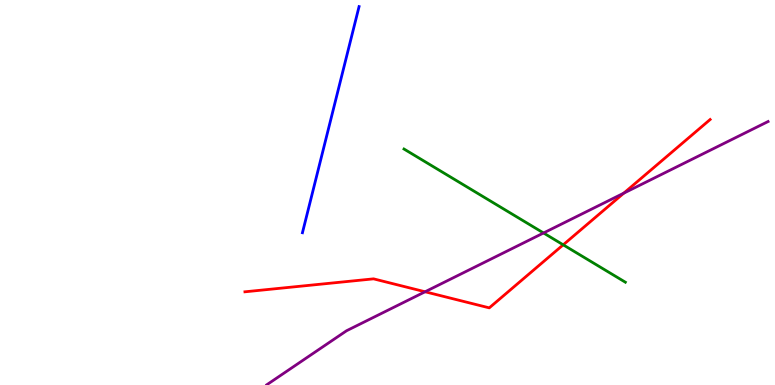[{'lines': ['blue', 'red'], 'intersections': []}, {'lines': ['green', 'red'], 'intersections': [{'x': 7.27, 'y': 3.64}]}, {'lines': ['purple', 'red'], 'intersections': [{'x': 5.49, 'y': 2.42}, {'x': 8.05, 'y': 4.98}]}, {'lines': ['blue', 'green'], 'intersections': []}, {'lines': ['blue', 'purple'], 'intersections': []}, {'lines': ['green', 'purple'], 'intersections': [{'x': 7.01, 'y': 3.95}]}]